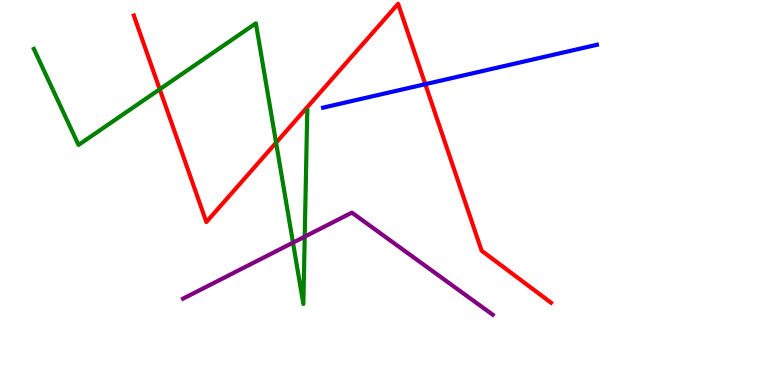[{'lines': ['blue', 'red'], 'intersections': [{'x': 5.49, 'y': 7.81}]}, {'lines': ['green', 'red'], 'intersections': [{'x': 2.06, 'y': 7.68}, {'x': 3.56, 'y': 6.29}]}, {'lines': ['purple', 'red'], 'intersections': []}, {'lines': ['blue', 'green'], 'intersections': []}, {'lines': ['blue', 'purple'], 'intersections': []}, {'lines': ['green', 'purple'], 'intersections': [{'x': 3.78, 'y': 3.7}, {'x': 3.93, 'y': 3.85}]}]